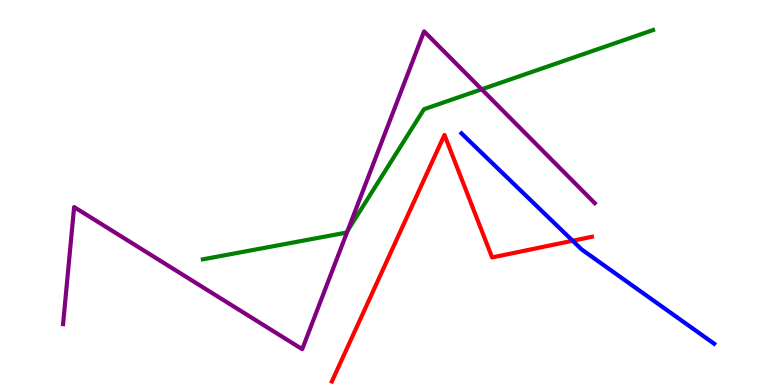[{'lines': ['blue', 'red'], 'intersections': [{'x': 7.39, 'y': 3.75}]}, {'lines': ['green', 'red'], 'intersections': []}, {'lines': ['purple', 'red'], 'intersections': []}, {'lines': ['blue', 'green'], 'intersections': []}, {'lines': ['blue', 'purple'], 'intersections': []}, {'lines': ['green', 'purple'], 'intersections': [{'x': 4.49, 'y': 4.01}, {'x': 6.21, 'y': 7.68}]}]